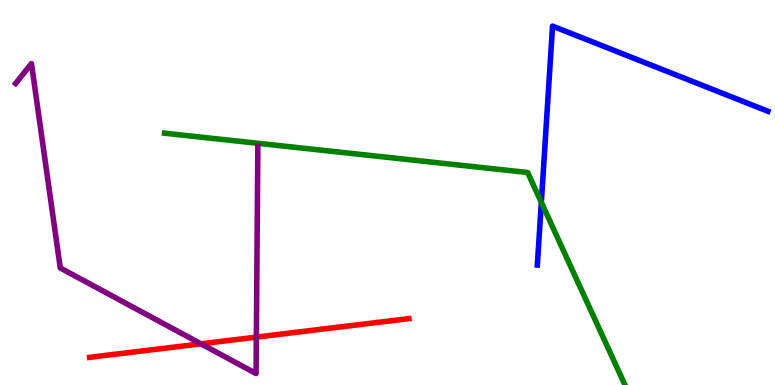[{'lines': ['blue', 'red'], 'intersections': []}, {'lines': ['green', 'red'], 'intersections': []}, {'lines': ['purple', 'red'], 'intersections': [{'x': 2.59, 'y': 1.07}, {'x': 3.31, 'y': 1.24}]}, {'lines': ['blue', 'green'], 'intersections': [{'x': 6.98, 'y': 4.74}]}, {'lines': ['blue', 'purple'], 'intersections': []}, {'lines': ['green', 'purple'], 'intersections': []}]